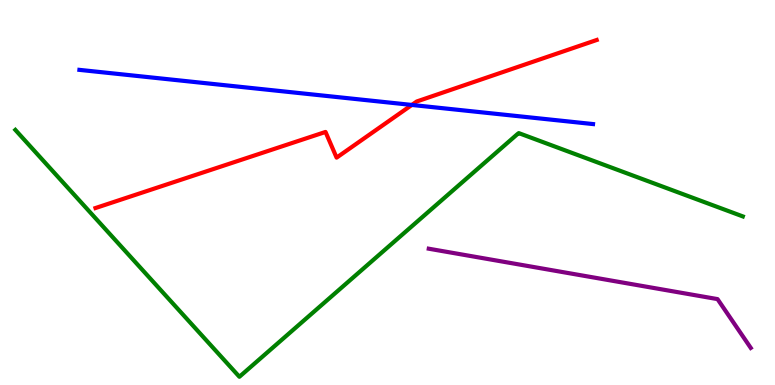[{'lines': ['blue', 'red'], 'intersections': [{'x': 5.31, 'y': 7.27}]}, {'lines': ['green', 'red'], 'intersections': []}, {'lines': ['purple', 'red'], 'intersections': []}, {'lines': ['blue', 'green'], 'intersections': []}, {'lines': ['blue', 'purple'], 'intersections': []}, {'lines': ['green', 'purple'], 'intersections': []}]